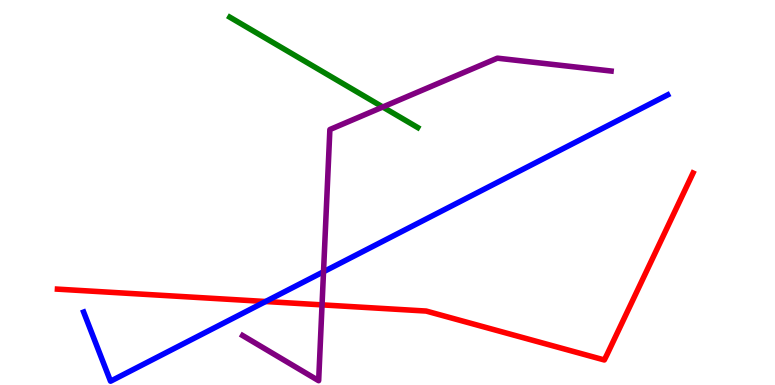[{'lines': ['blue', 'red'], 'intersections': [{'x': 3.43, 'y': 2.17}]}, {'lines': ['green', 'red'], 'intersections': []}, {'lines': ['purple', 'red'], 'intersections': [{'x': 4.16, 'y': 2.08}]}, {'lines': ['blue', 'green'], 'intersections': []}, {'lines': ['blue', 'purple'], 'intersections': [{'x': 4.17, 'y': 2.94}]}, {'lines': ['green', 'purple'], 'intersections': [{'x': 4.94, 'y': 7.22}]}]